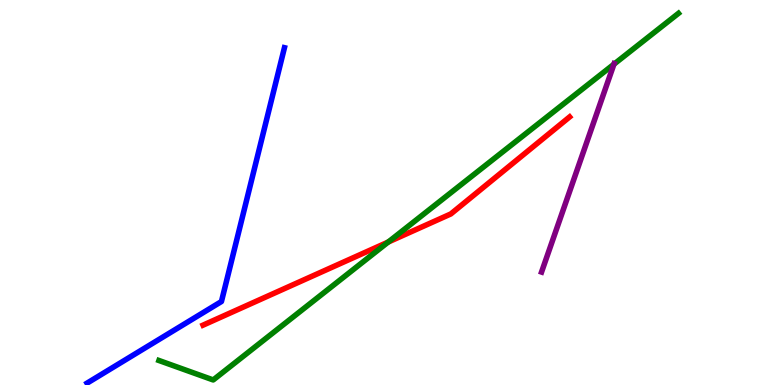[{'lines': ['blue', 'red'], 'intersections': []}, {'lines': ['green', 'red'], 'intersections': [{'x': 5.01, 'y': 3.71}]}, {'lines': ['purple', 'red'], 'intersections': []}, {'lines': ['blue', 'green'], 'intersections': []}, {'lines': ['blue', 'purple'], 'intersections': []}, {'lines': ['green', 'purple'], 'intersections': [{'x': 7.92, 'y': 8.33}]}]